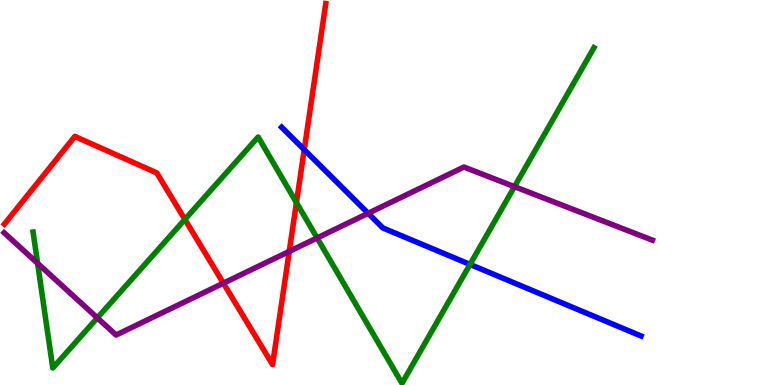[{'lines': ['blue', 'red'], 'intersections': [{'x': 3.93, 'y': 6.11}]}, {'lines': ['green', 'red'], 'intersections': [{'x': 2.39, 'y': 4.3}, {'x': 3.82, 'y': 4.74}]}, {'lines': ['purple', 'red'], 'intersections': [{'x': 2.88, 'y': 2.64}, {'x': 3.73, 'y': 3.47}]}, {'lines': ['blue', 'green'], 'intersections': [{'x': 6.06, 'y': 3.13}]}, {'lines': ['blue', 'purple'], 'intersections': [{'x': 4.75, 'y': 4.46}]}, {'lines': ['green', 'purple'], 'intersections': [{'x': 0.485, 'y': 3.16}, {'x': 1.26, 'y': 1.74}, {'x': 4.09, 'y': 3.82}, {'x': 6.64, 'y': 5.15}]}]